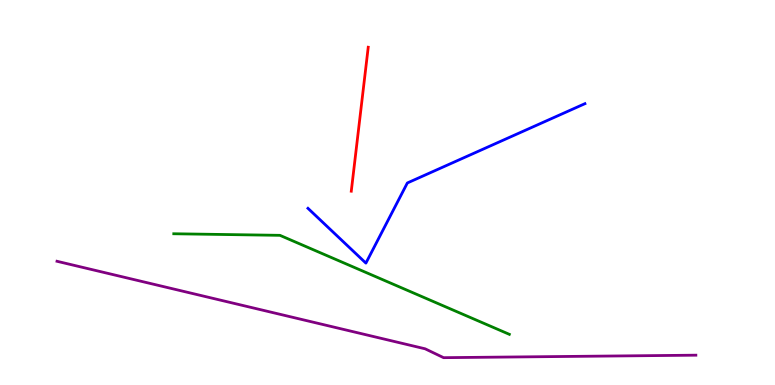[{'lines': ['blue', 'red'], 'intersections': []}, {'lines': ['green', 'red'], 'intersections': []}, {'lines': ['purple', 'red'], 'intersections': []}, {'lines': ['blue', 'green'], 'intersections': []}, {'lines': ['blue', 'purple'], 'intersections': []}, {'lines': ['green', 'purple'], 'intersections': []}]